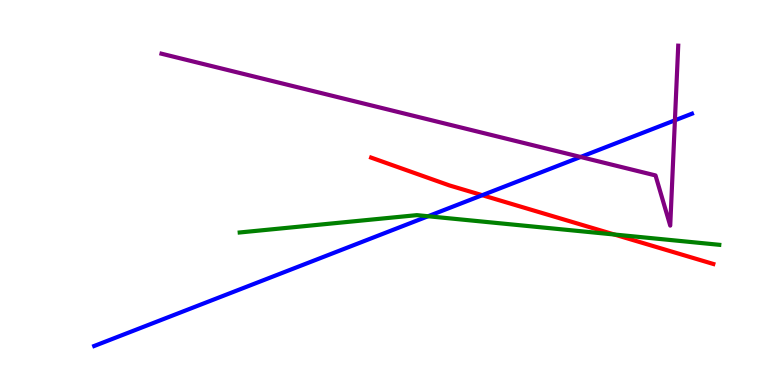[{'lines': ['blue', 'red'], 'intersections': [{'x': 6.22, 'y': 4.93}]}, {'lines': ['green', 'red'], 'intersections': [{'x': 7.93, 'y': 3.91}]}, {'lines': ['purple', 'red'], 'intersections': []}, {'lines': ['blue', 'green'], 'intersections': [{'x': 5.52, 'y': 4.38}]}, {'lines': ['blue', 'purple'], 'intersections': [{'x': 7.49, 'y': 5.92}, {'x': 8.71, 'y': 6.87}]}, {'lines': ['green', 'purple'], 'intersections': []}]